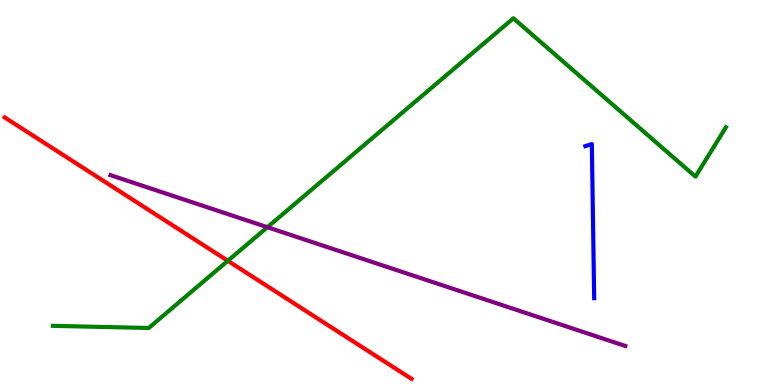[{'lines': ['blue', 'red'], 'intersections': []}, {'lines': ['green', 'red'], 'intersections': [{'x': 2.94, 'y': 3.23}]}, {'lines': ['purple', 'red'], 'intersections': []}, {'lines': ['blue', 'green'], 'intersections': []}, {'lines': ['blue', 'purple'], 'intersections': []}, {'lines': ['green', 'purple'], 'intersections': [{'x': 3.45, 'y': 4.1}]}]